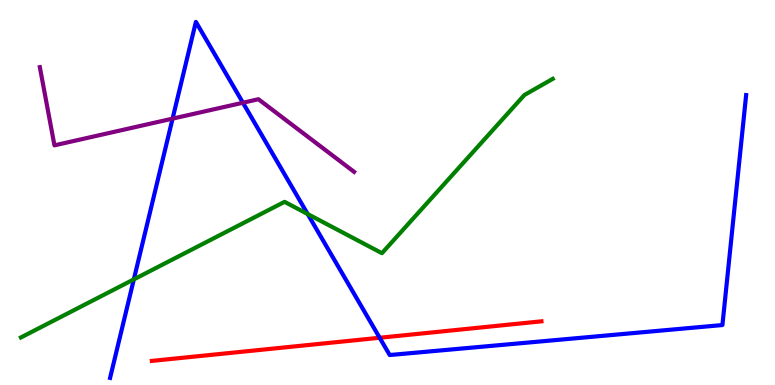[{'lines': ['blue', 'red'], 'intersections': [{'x': 4.9, 'y': 1.23}]}, {'lines': ['green', 'red'], 'intersections': []}, {'lines': ['purple', 'red'], 'intersections': []}, {'lines': ['blue', 'green'], 'intersections': [{'x': 1.73, 'y': 2.74}, {'x': 3.97, 'y': 4.44}]}, {'lines': ['blue', 'purple'], 'intersections': [{'x': 2.23, 'y': 6.92}, {'x': 3.13, 'y': 7.33}]}, {'lines': ['green', 'purple'], 'intersections': []}]